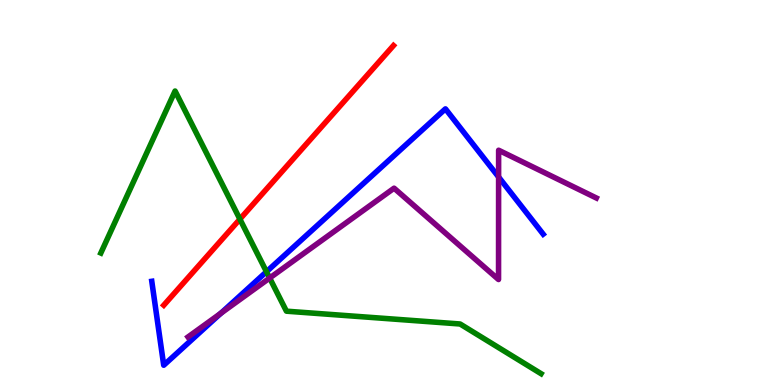[{'lines': ['blue', 'red'], 'intersections': []}, {'lines': ['green', 'red'], 'intersections': [{'x': 3.1, 'y': 4.31}]}, {'lines': ['purple', 'red'], 'intersections': []}, {'lines': ['blue', 'green'], 'intersections': [{'x': 3.44, 'y': 2.94}]}, {'lines': ['blue', 'purple'], 'intersections': [{'x': 2.85, 'y': 1.86}, {'x': 6.43, 'y': 5.4}]}, {'lines': ['green', 'purple'], 'intersections': [{'x': 3.48, 'y': 2.78}]}]